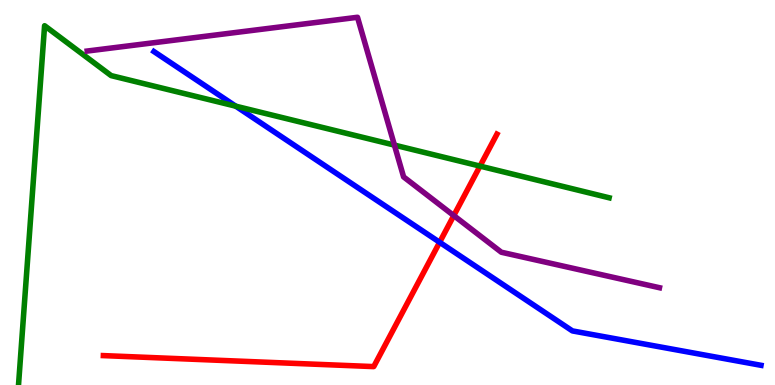[{'lines': ['blue', 'red'], 'intersections': [{'x': 5.67, 'y': 3.71}]}, {'lines': ['green', 'red'], 'intersections': [{'x': 6.19, 'y': 5.69}]}, {'lines': ['purple', 'red'], 'intersections': [{'x': 5.86, 'y': 4.4}]}, {'lines': ['blue', 'green'], 'intersections': [{'x': 3.04, 'y': 7.24}]}, {'lines': ['blue', 'purple'], 'intersections': []}, {'lines': ['green', 'purple'], 'intersections': [{'x': 5.09, 'y': 6.23}]}]